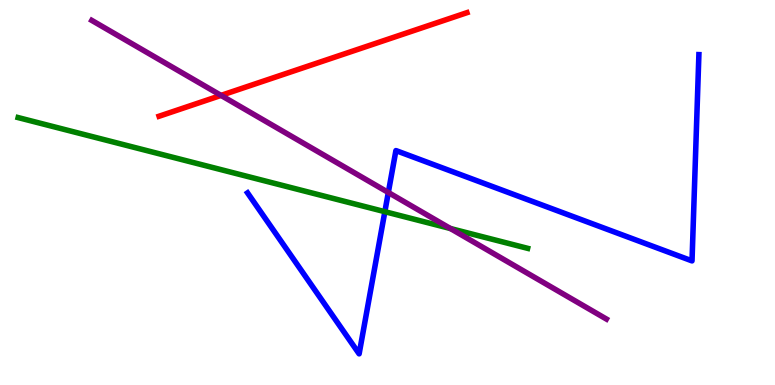[{'lines': ['blue', 'red'], 'intersections': []}, {'lines': ['green', 'red'], 'intersections': []}, {'lines': ['purple', 'red'], 'intersections': [{'x': 2.85, 'y': 7.52}]}, {'lines': ['blue', 'green'], 'intersections': [{'x': 4.97, 'y': 4.5}]}, {'lines': ['blue', 'purple'], 'intersections': [{'x': 5.01, 'y': 5.0}]}, {'lines': ['green', 'purple'], 'intersections': [{'x': 5.81, 'y': 4.06}]}]